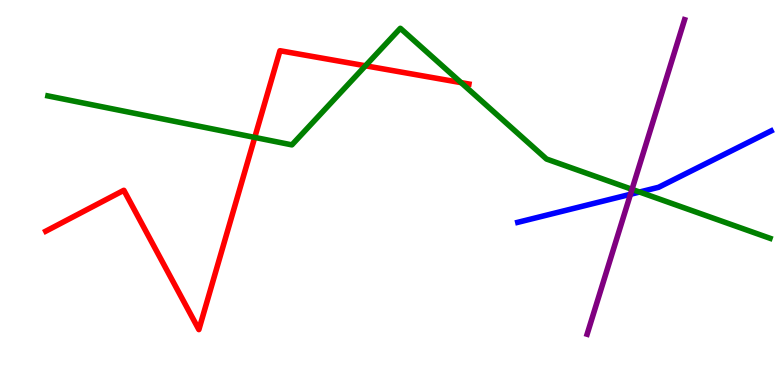[{'lines': ['blue', 'red'], 'intersections': []}, {'lines': ['green', 'red'], 'intersections': [{'x': 3.29, 'y': 6.43}, {'x': 4.72, 'y': 8.29}, {'x': 5.95, 'y': 7.85}]}, {'lines': ['purple', 'red'], 'intersections': []}, {'lines': ['blue', 'green'], 'intersections': [{'x': 8.25, 'y': 5.01}]}, {'lines': ['blue', 'purple'], 'intersections': [{'x': 8.14, 'y': 4.95}]}, {'lines': ['green', 'purple'], 'intersections': [{'x': 8.15, 'y': 5.08}]}]